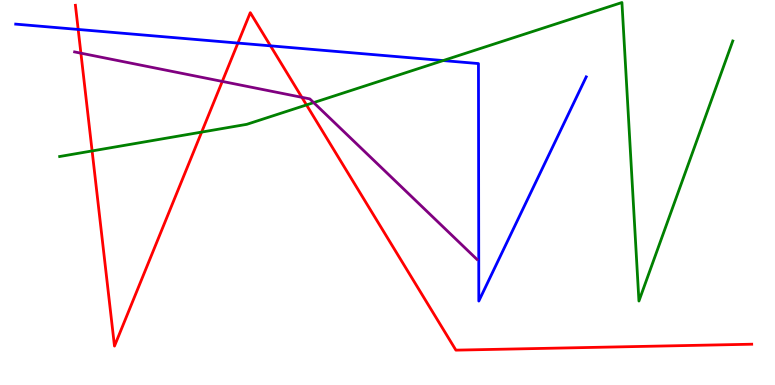[{'lines': ['blue', 'red'], 'intersections': [{'x': 1.01, 'y': 9.24}, {'x': 3.07, 'y': 8.88}, {'x': 3.49, 'y': 8.81}]}, {'lines': ['green', 'red'], 'intersections': [{'x': 1.19, 'y': 6.08}, {'x': 2.6, 'y': 6.57}, {'x': 3.95, 'y': 7.27}]}, {'lines': ['purple', 'red'], 'intersections': [{'x': 1.04, 'y': 8.62}, {'x': 2.87, 'y': 7.89}, {'x': 3.89, 'y': 7.47}]}, {'lines': ['blue', 'green'], 'intersections': [{'x': 5.72, 'y': 8.43}]}, {'lines': ['blue', 'purple'], 'intersections': []}, {'lines': ['green', 'purple'], 'intersections': [{'x': 4.05, 'y': 7.33}]}]